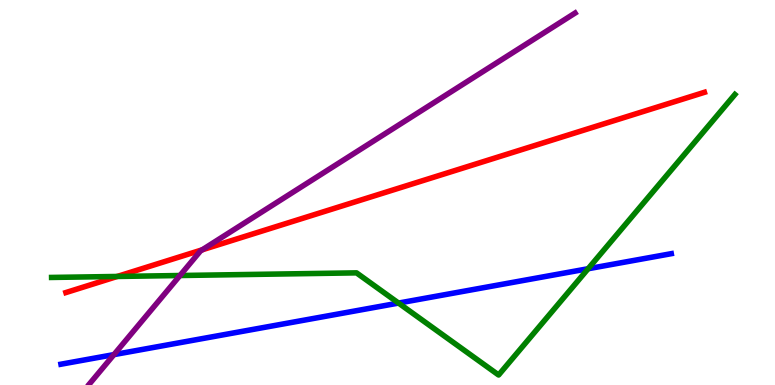[{'lines': ['blue', 'red'], 'intersections': []}, {'lines': ['green', 'red'], 'intersections': [{'x': 1.51, 'y': 2.82}]}, {'lines': ['purple', 'red'], 'intersections': [{'x': 2.61, 'y': 3.51}]}, {'lines': ['blue', 'green'], 'intersections': [{'x': 5.14, 'y': 2.13}, {'x': 7.59, 'y': 3.02}]}, {'lines': ['blue', 'purple'], 'intersections': [{'x': 1.47, 'y': 0.789}]}, {'lines': ['green', 'purple'], 'intersections': [{'x': 2.32, 'y': 2.84}]}]